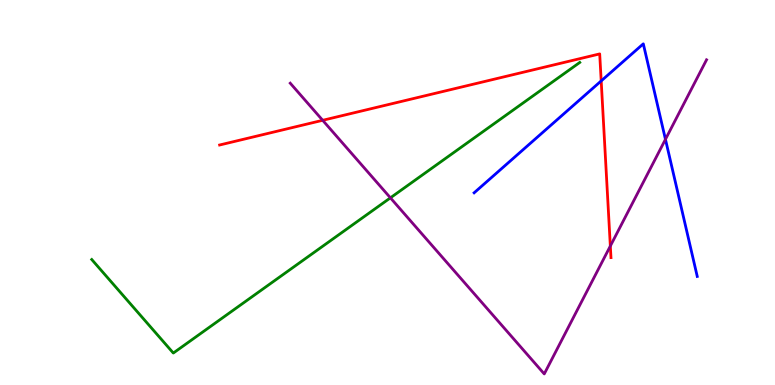[{'lines': ['blue', 'red'], 'intersections': [{'x': 7.76, 'y': 7.9}]}, {'lines': ['green', 'red'], 'intersections': []}, {'lines': ['purple', 'red'], 'intersections': [{'x': 4.16, 'y': 6.88}, {'x': 7.88, 'y': 3.61}]}, {'lines': ['blue', 'green'], 'intersections': []}, {'lines': ['blue', 'purple'], 'intersections': [{'x': 8.59, 'y': 6.38}]}, {'lines': ['green', 'purple'], 'intersections': [{'x': 5.04, 'y': 4.86}]}]